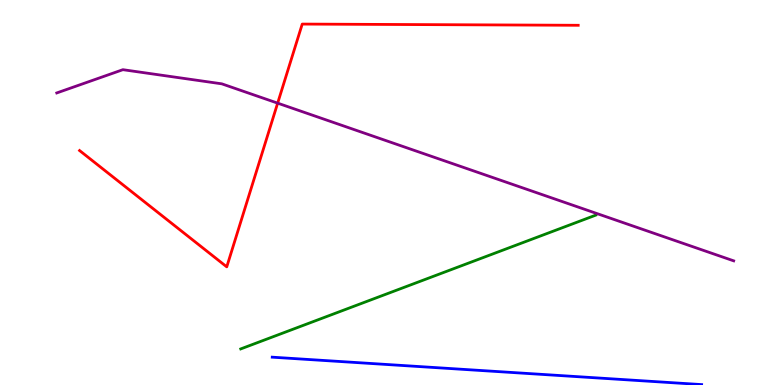[{'lines': ['blue', 'red'], 'intersections': []}, {'lines': ['green', 'red'], 'intersections': []}, {'lines': ['purple', 'red'], 'intersections': [{'x': 3.58, 'y': 7.32}]}, {'lines': ['blue', 'green'], 'intersections': []}, {'lines': ['blue', 'purple'], 'intersections': []}, {'lines': ['green', 'purple'], 'intersections': []}]